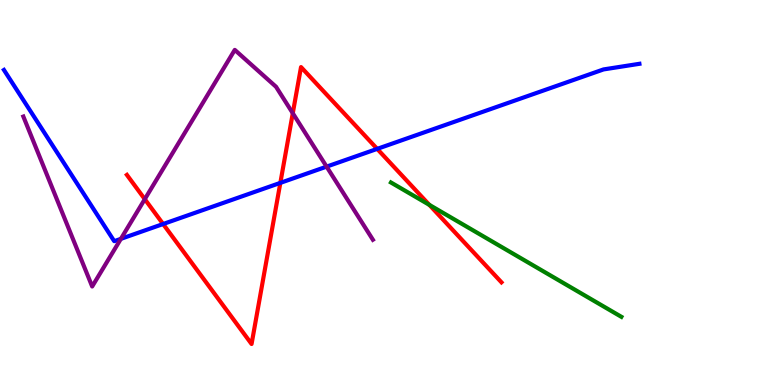[{'lines': ['blue', 'red'], 'intersections': [{'x': 2.1, 'y': 4.18}, {'x': 3.62, 'y': 5.25}, {'x': 4.87, 'y': 6.13}]}, {'lines': ['green', 'red'], 'intersections': [{'x': 5.54, 'y': 4.68}]}, {'lines': ['purple', 'red'], 'intersections': [{'x': 1.87, 'y': 4.83}, {'x': 3.78, 'y': 7.06}]}, {'lines': ['blue', 'green'], 'intersections': []}, {'lines': ['blue', 'purple'], 'intersections': [{'x': 1.56, 'y': 3.8}, {'x': 4.21, 'y': 5.67}]}, {'lines': ['green', 'purple'], 'intersections': []}]